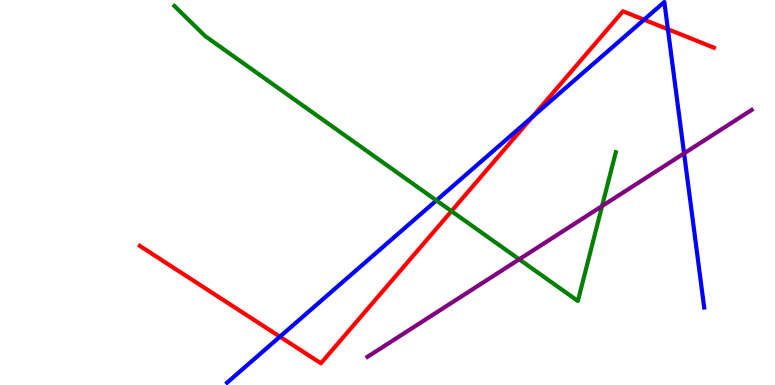[{'lines': ['blue', 'red'], 'intersections': [{'x': 3.61, 'y': 1.25}, {'x': 6.87, 'y': 6.96}, {'x': 8.31, 'y': 9.49}, {'x': 8.62, 'y': 9.24}]}, {'lines': ['green', 'red'], 'intersections': [{'x': 5.83, 'y': 4.52}]}, {'lines': ['purple', 'red'], 'intersections': []}, {'lines': ['blue', 'green'], 'intersections': [{'x': 5.63, 'y': 4.79}]}, {'lines': ['blue', 'purple'], 'intersections': [{'x': 8.83, 'y': 6.02}]}, {'lines': ['green', 'purple'], 'intersections': [{'x': 6.7, 'y': 3.26}, {'x': 7.77, 'y': 4.65}]}]